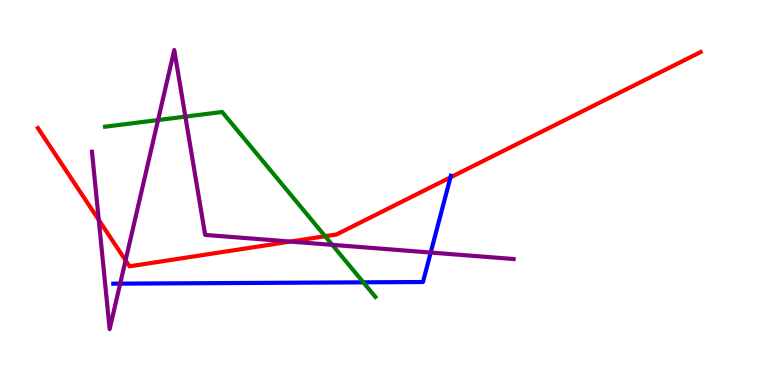[{'lines': ['blue', 'red'], 'intersections': [{'x': 5.81, 'y': 5.39}]}, {'lines': ['green', 'red'], 'intersections': [{'x': 4.2, 'y': 3.86}]}, {'lines': ['purple', 'red'], 'intersections': [{'x': 1.27, 'y': 4.29}, {'x': 1.62, 'y': 3.24}, {'x': 3.75, 'y': 3.73}]}, {'lines': ['blue', 'green'], 'intersections': [{'x': 4.69, 'y': 2.67}]}, {'lines': ['blue', 'purple'], 'intersections': [{'x': 1.55, 'y': 2.63}, {'x': 5.56, 'y': 3.44}]}, {'lines': ['green', 'purple'], 'intersections': [{'x': 2.04, 'y': 6.88}, {'x': 2.39, 'y': 6.97}, {'x': 4.29, 'y': 3.64}]}]